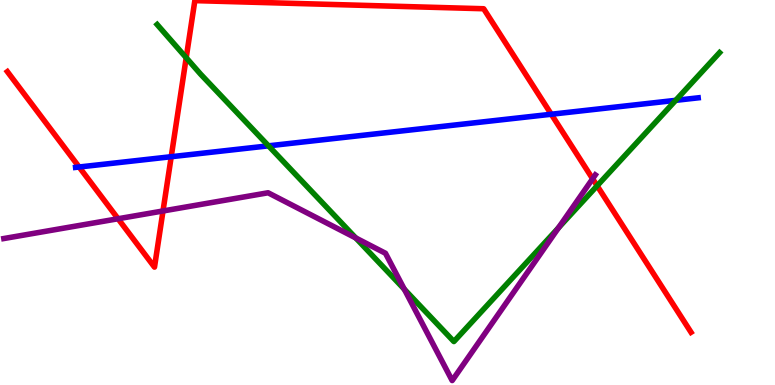[{'lines': ['blue', 'red'], 'intersections': [{'x': 1.02, 'y': 5.66}, {'x': 2.21, 'y': 5.93}, {'x': 7.11, 'y': 7.03}]}, {'lines': ['green', 'red'], 'intersections': [{'x': 2.4, 'y': 8.5}, {'x': 7.7, 'y': 5.17}]}, {'lines': ['purple', 'red'], 'intersections': [{'x': 1.52, 'y': 4.32}, {'x': 2.1, 'y': 4.52}, {'x': 7.65, 'y': 5.36}]}, {'lines': ['blue', 'green'], 'intersections': [{'x': 3.46, 'y': 6.21}, {'x': 8.72, 'y': 7.39}]}, {'lines': ['blue', 'purple'], 'intersections': []}, {'lines': ['green', 'purple'], 'intersections': [{'x': 4.59, 'y': 3.82}, {'x': 5.22, 'y': 2.49}, {'x': 7.21, 'y': 4.08}]}]